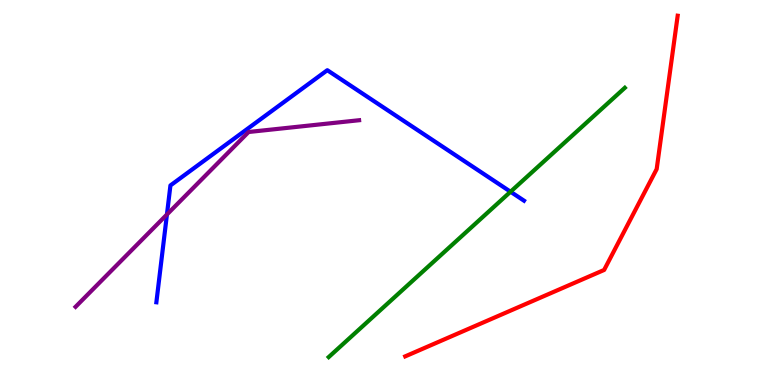[{'lines': ['blue', 'red'], 'intersections': []}, {'lines': ['green', 'red'], 'intersections': []}, {'lines': ['purple', 'red'], 'intersections': []}, {'lines': ['blue', 'green'], 'intersections': [{'x': 6.59, 'y': 5.02}]}, {'lines': ['blue', 'purple'], 'intersections': [{'x': 2.15, 'y': 4.43}]}, {'lines': ['green', 'purple'], 'intersections': []}]